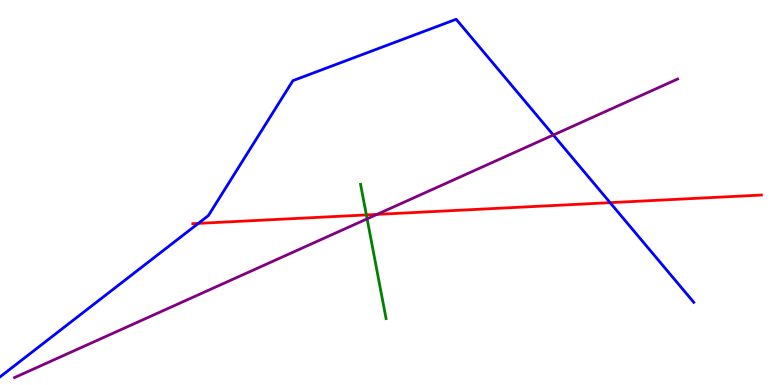[{'lines': ['blue', 'red'], 'intersections': [{'x': 2.56, 'y': 4.2}, {'x': 7.87, 'y': 4.74}]}, {'lines': ['green', 'red'], 'intersections': [{'x': 4.73, 'y': 4.42}]}, {'lines': ['purple', 'red'], 'intersections': [{'x': 4.86, 'y': 4.43}]}, {'lines': ['blue', 'green'], 'intersections': []}, {'lines': ['blue', 'purple'], 'intersections': [{'x': 7.14, 'y': 6.49}]}, {'lines': ['green', 'purple'], 'intersections': [{'x': 4.74, 'y': 4.32}]}]